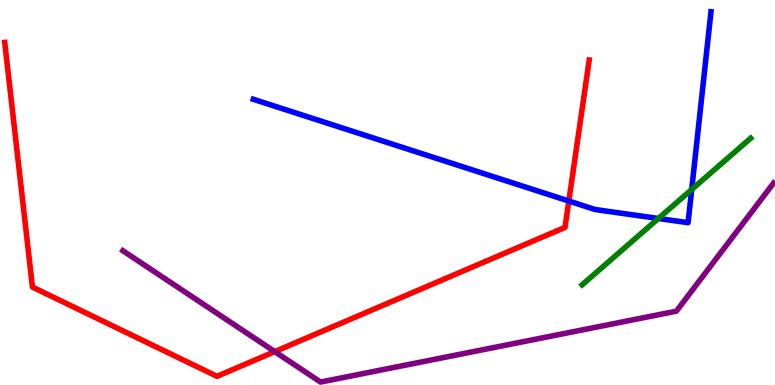[{'lines': ['blue', 'red'], 'intersections': [{'x': 7.34, 'y': 4.78}]}, {'lines': ['green', 'red'], 'intersections': []}, {'lines': ['purple', 'red'], 'intersections': [{'x': 3.55, 'y': 0.867}]}, {'lines': ['blue', 'green'], 'intersections': [{'x': 8.5, 'y': 4.33}, {'x': 8.93, 'y': 5.08}]}, {'lines': ['blue', 'purple'], 'intersections': []}, {'lines': ['green', 'purple'], 'intersections': []}]